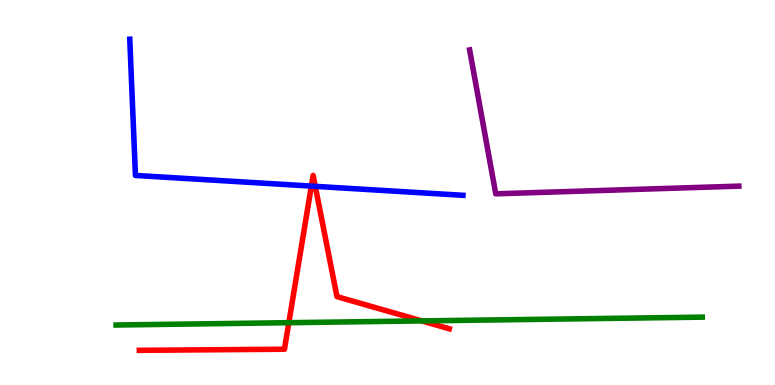[{'lines': ['blue', 'red'], 'intersections': [{'x': 4.02, 'y': 5.17}, {'x': 4.07, 'y': 5.16}]}, {'lines': ['green', 'red'], 'intersections': [{'x': 3.73, 'y': 1.62}, {'x': 5.44, 'y': 1.66}]}, {'lines': ['purple', 'red'], 'intersections': []}, {'lines': ['blue', 'green'], 'intersections': []}, {'lines': ['blue', 'purple'], 'intersections': []}, {'lines': ['green', 'purple'], 'intersections': []}]